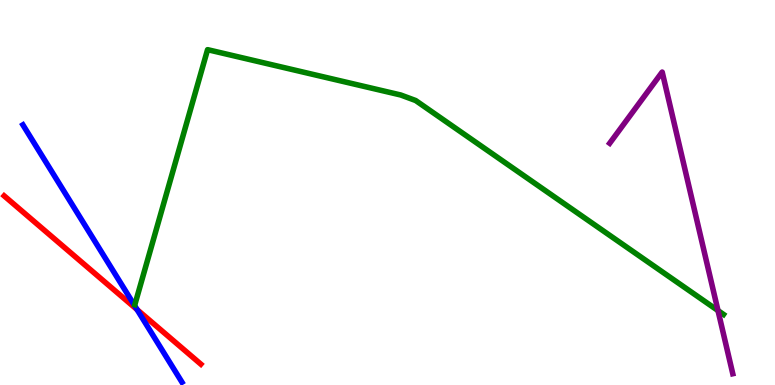[{'lines': ['blue', 'red'], 'intersections': [{'x': 1.77, 'y': 1.96}]}, {'lines': ['green', 'red'], 'intersections': []}, {'lines': ['purple', 'red'], 'intersections': []}, {'lines': ['blue', 'green'], 'intersections': []}, {'lines': ['blue', 'purple'], 'intersections': []}, {'lines': ['green', 'purple'], 'intersections': [{'x': 9.26, 'y': 1.93}]}]